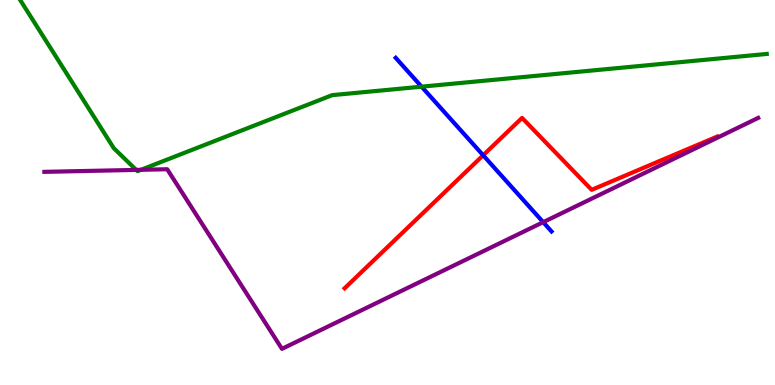[{'lines': ['blue', 'red'], 'intersections': [{'x': 6.23, 'y': 5.97}]}, {'lines': ['green', 'red'], 'intersections': []}, {'lines': ['purple', 'red'], 'intersections': []}, {'lines': ['blue', 'green'], 'intersections': [{'x': 5.44, 'y': 7.75}]}, {'lines': ['blue', 'purple'], 'intersections': [{'x': 7.01, 'y': 4.23}]}, {'lines': ['green', 'purple'], 'intersections': [{'x': 1.76, 'y': 5.59}, {'x': 1.82, 'y': 5.59}]}]